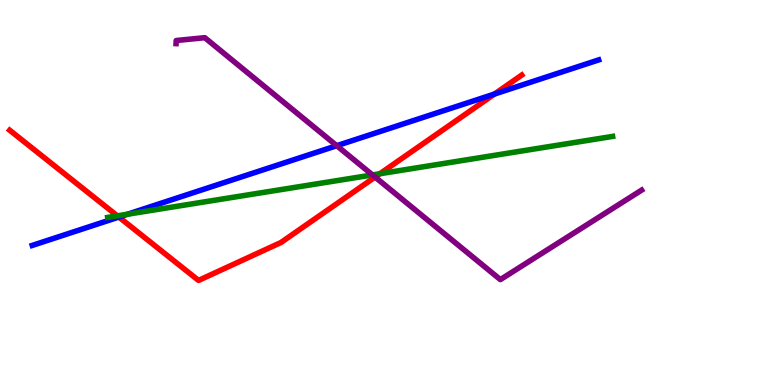[{'lines': ['blue', 'red'], 'intersections': [{'x': 1.53, 'y': 4.36}, {'x': 6.38, 'y': 7.56}]}, {'lines': ['green', 'red'], 'intersections': [{'x': 1.51, 'y': 4.39}, {'x': 4.9, 'y': 5.49}]}, {'lines': ['purple', 'red'], 'intersections': [{'x': 4.84, 'y': 5.4}]}, {'lines': ['blue', 'green'], 'intersections': [{'x': 1.64, 'y': 4.44}]}, {'lines': ['blue', 'purple'], 'intersections': [{'x': 4.35, 'y': 6.22}]}, {'lines': ['green', 'purple'], 'intersections': [{'x': 4.81, 'y': 5.46}]}]